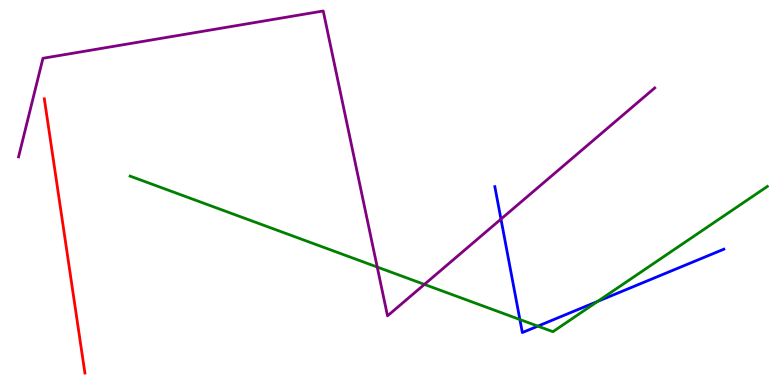[{'lines': ['blue', 'red'], 'intersections': []}, {'lines': ['green', 'red'], 'intersections': []}, {'lines': ['purple', 'red'], 'intersections': []}, {'lines': ['blue', 'green'], 'intersections': [{'x': 6.71, 'y': 1.7}, {'x': 6.94, 'y': 1.53}, {'x': 7.71, 'y': 2.17}]}, {'lines': ['blue', 'purple'], 'intersections': [{'x': 6.46, 'y': 4.31}]}, {'lines': ['green', 'purple'], 'intersections': [{'x': 4.87, 'y': 3.06}, {'x': 5.48, 'y': 2.61}]}]